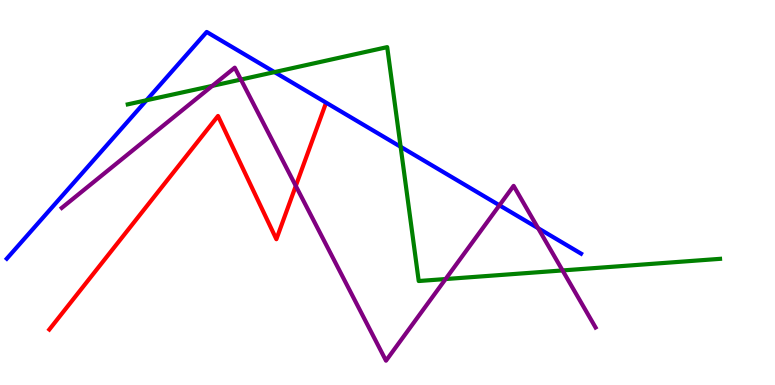[{'lines': ['blue', 'red'], 'intersections': []}, {'lines': ['green', 'red'], 'intersections': []}, {'lines': ['purple', 'red'], 'intersections': [{'x': 3.82, 'y': 5.17}]}, {'lines': ['blue', 'green'], 'intersections': [{'x': 1.89, 'y': 7.4}, {'x': 3.54, 'y': 8.13}, {'x': 5.17, 'y': 6.19}]}, {'lines': ['blue', 'purple'], 'intersections': [{'x': 6.44, 'y': 4.67}, {'x': 6.94, 'y': 4.07}]}, {'lines': ['green', 'purple'], 'intersections': [{'x': 2.74, 'y': 7.77}, {'x': 3.11, 'y': 7.93}, {'x': 5.75, 'y': 2.75}, {'x': 7.26, 'y': 2.98}]}]